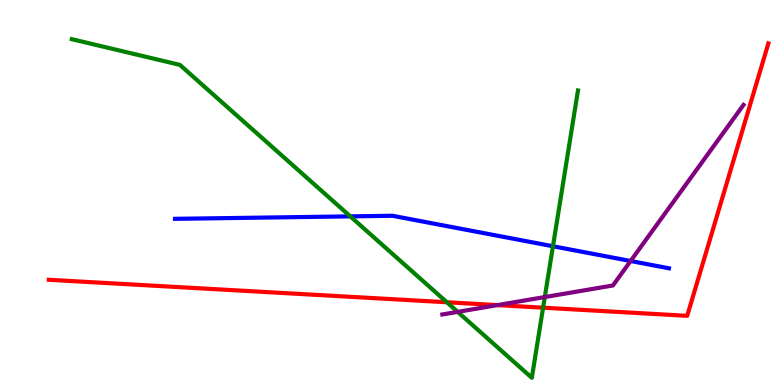[{'lines': ['blue', 'red'], 'intersections': []}, {'lines': ['green', 'red'], 'intersections': [{'x': 5.77, 'y': 2.15}, {'x': 7.01, 'y': 2.01}]}, {'lines': ['purple', 'red'], 'intersections': [{'x': 6.42, 'y': 2.08}]}, {'lines': ['blue', 'green'], 'intersections': [{'x': 4.52, 'y': 4.38}, {'x': 7.13, 'y': 3.6}]}, {'lines': ['blue', 'purple'], 'intersections': [{'x': 8.14, 'y': 3.22}]}, {'lines': ['green', 'purple'], 'intersections': [{'x': 5.91, 'y': 1.9}, {'x': 7.03, 'y': 2.28}]}]